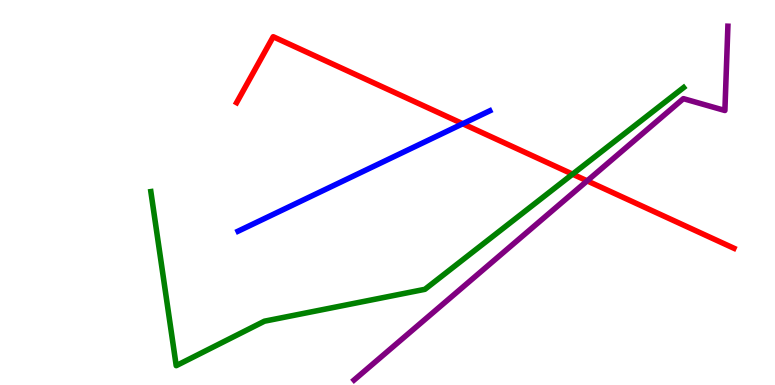[{'lines': ['blue', 'red'], 'intersections': [{'x': 5.97, 'y': 6.79}]}, {'lines': ['green', 'red'], 'intersections': [{'x': 7.39, 'y': 5.48}]}, {'lines': ['purple', 'red'], 'intersections': [{'x': 7.58, 'y': 5.3}]}, {'lines': ['blue', 'green'], 'intersections': []}, {'lines': ['blue', 'purple'], 'intersections': []}, {'lines': ['green', 'purple'], 'intersections': []}]